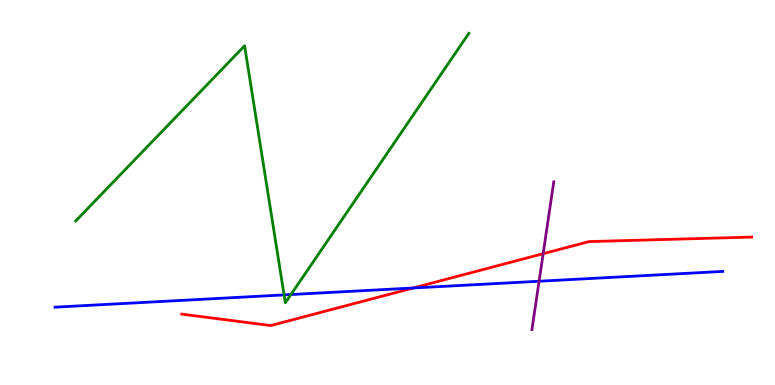[{'lines': ['blue', 'red'], 'intersections': [{'x': 5.33, 'y': 2.52}]}, {'lines': ['green', 'red'], 'intersections': []}, {'lines': ['purple', 'red'], 'intersections': [{'x': 7.01, 'y': 3.41}]}, {'lines': ['blue', 'green'], 'intersections': [{'x': 3.67, 'y': 2.34}, {'x': 3.75, 'y': 2.35}]}, {'lines': ['blue', 'purple'], 'intersections': [{'x': 6.96, 'y': 2.69}]}, {'lines': ['green', 'purple'], 'intersections': []}]